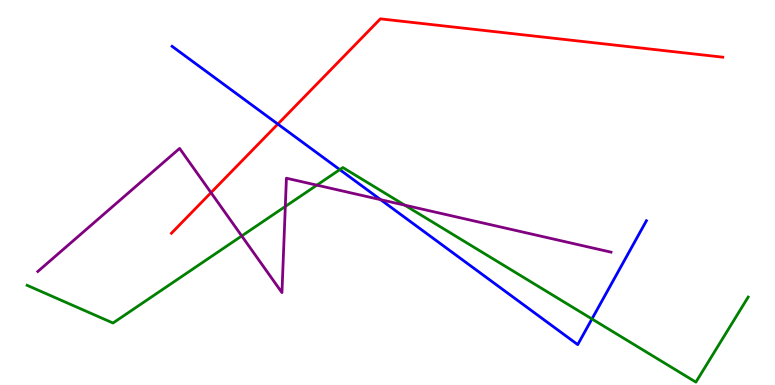[{'lines': ['blue', 'red'], 'intersections': [{'x': 3.58, 'y': 6.78}]}, {'lines': ['green', 'red'], 'intersections': []}, {'lines': ['purple', 'red'], 'intersections': [{'x': 2.72, 'y': 5.0}]}, {'lines': ['blue', 'green'], 'intersections': [{'x': 4.38, 'y': 5.59}, {'x': 7.64, 'y': 1.72}]}, {'lines': ['blue', 'purple'], 'intersections': [{'x': 4.91, 'y': 4.81}]}, {'lines': ['green', 'purple'], 'intersections': [{'x': 3.12, 'y': 3.87}, {'x': 3.68, 'y': 4.64}, {'x': 4.09, 'y': 5.19}, {'x': 5.22, 'y': 4.67}]}]